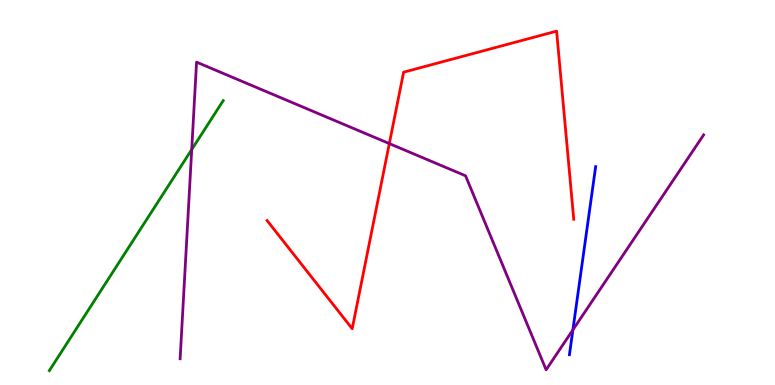[{'lines': ['blue', 'red'], 'intersections': []}, {'lines': ['green', 'red'], 'intersections': []}, {'lines': ['purple', 'red'], 'intersections': [{'x': 5.02, 'y': 6.27}]}, {'lines': ['blue', 'green'], 'intersections': []}, {'lines': ['blue', 'purple'], 'intersections': [{'x': 7.39, 'y': 1.43}]}, {'lines': ['green', 'purple'], 'intersections': [{'x': 2.47, 'y': 6.12}]}]